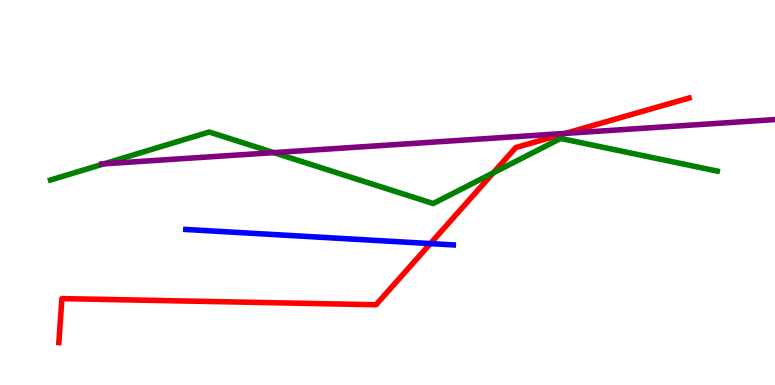[{'lines': ['blue', 'red'], 'intersections': [{'x': 5.55, 'y': 3.67}]}, {'lines': ['green', 'red'], 'intersections': [{'x': 6.36, 'y': 5.51}]}, {'lines': ['purple', 'red'], 'intersections': [{'x': 7.29, 'y': 6.54}]}, {'lines': ['blue', 'green'], 'intersections': []}, {'lines': ['blue', 'purple'], 'intersections': []}, {'lines': ['green', 'purple'], 'intersections': [{'x': 1.34, 'y': 5.74}, {'x': 3.53, 'y': 6.04}]}]